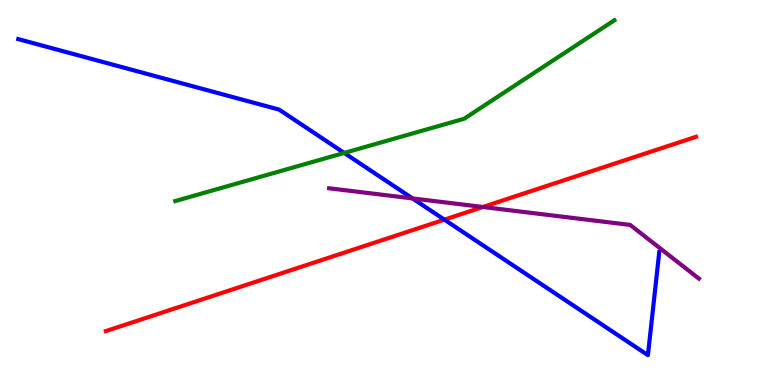[{'lines': ['blue', 'red'], 'intersections': [{'x': 5.73, 'y': 4.29}]}, {'lines': ['green', 'red'], 'intersections': []}, {'lines': ['purple', 'red'], 'intersections': [{'x': 6.23, 'y': 4.62}]}, {'lines': ['blue', 'green'], 'intersections': [{'x': 4.44, 'y': 6.03}]}, {'lines': ['blue', 'purple'], 'intersections': [{'x': 5.32, 'y': 4.85}]}, {'lines': ['green', 'purple'], 'intersections': []}]